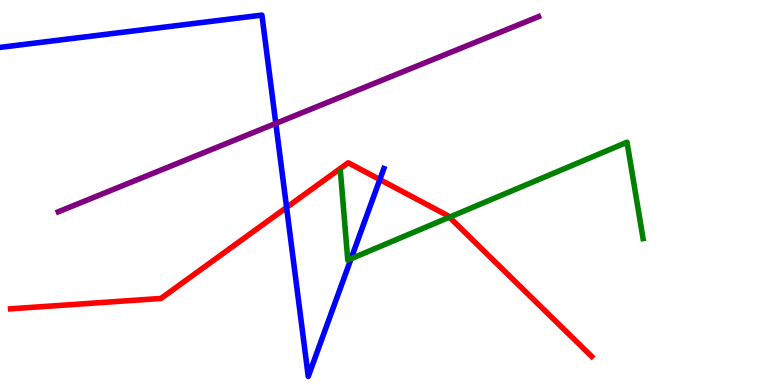[{'lines': ['blue', 'red'], 'intersections': [{'x': 3.7, 'y': 4.61}, {'x': 4.9, 'y': 5.34}]}, {'lines': ['green', 'red'], 'intersections': [{'x': 5.8, 'y': 4.36}]}, {'lines': ['purple', 'red'], 'intersections': []}, {'lines': ['blue', 'green'], 'intersections': [{'x': 4.53, 'y': 3.28}]}, {'lines': ['blue', 'purple'], 'intersections': [{'x': 3.56, 'y': 6.79}]}, {'lines': ['green', 'purple'], 'intersections': []}]